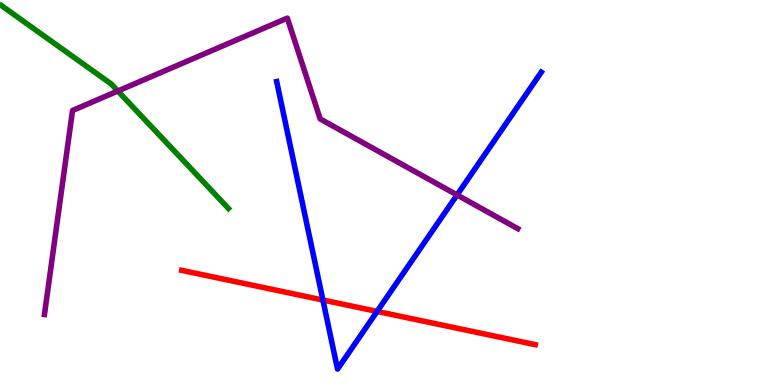[{'lines': ['blue', 'red'], 'intersections': [{'x': 4.17, 'y': 2.21}, {'x': 4.87, 'y': 1.91}]}, {'lines': ['green', 'red'], 'intersections': []}, {'lines': ['purple', 'red'], 'intersections': []}, {'lines': ['blue', 'green'], 'intersections': []}, {'lines': ['blue', 'purple'], 'intersections': [{'x': 5.9, 'y': 4.94}]}, {'lines': ['green', 'purple'], 'intersections': [{'x': 1.52, 'y': 7.64}]}]